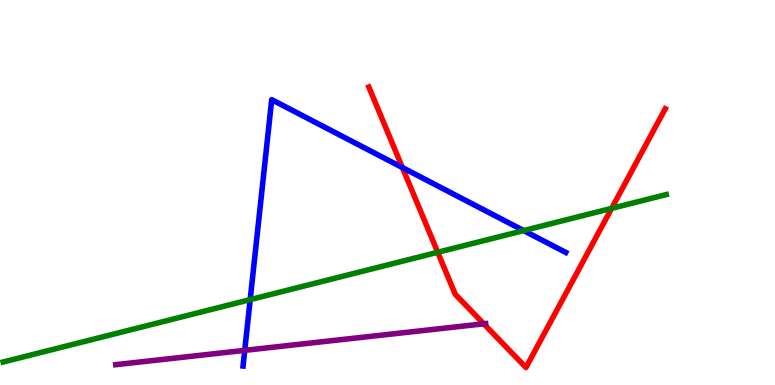[{'lines': ['blue', 'red'], 'intersections': [{'x': 5.19, 'y': 5.65}]}, {'lines': ['green', 'red'], 'intersections': [{'x': 5.65, 'y': 3.45}, {'x': 7.89, 'y': 4.59}]}, {'lines': ['purple', 'red'], 'intersections': [{'x': 6.24, 'y': 1.59}]}, {'lines': ['blue', 'green'], 'intersections': [{'x': 3.23, 'y': 2.22}, {'x': 6.76, 'y': 4.01}]}, {'lines': ['blue', 'purple'], 'intersections': [{'x': 3.16, 'y': 0.9}]}, {'lines': ['green', 'purple'], 'intersections': []}]